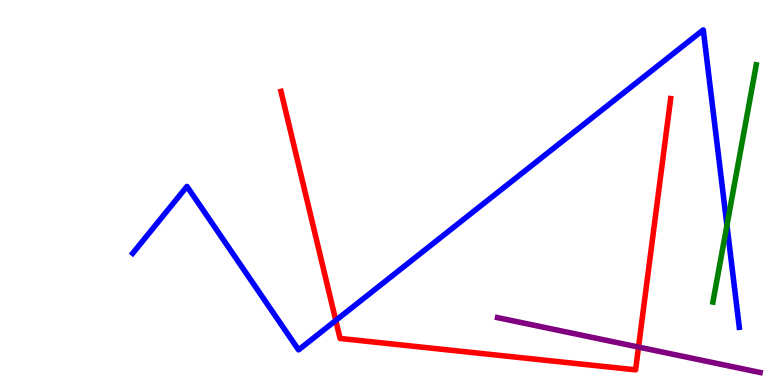[{'lines': ['blue', 'red'], 'intersections': [{'x': 4.33, 'y': 1.68}]}, {'lines': ['green', 'red'], 'intersections': []}, {'lines': ['purple', 'red'], 'intersections': [{'x': 8.24, 'y': 0.985}]}, {'lines': ['blue', 'green'], 'intersections': [{'x': 9.38, 'y': 4.15}]}, {'lines': ['blue', 'purple'], 'intersections': []}, {'lines': ['green', 'purple'], 'intersections': []}]